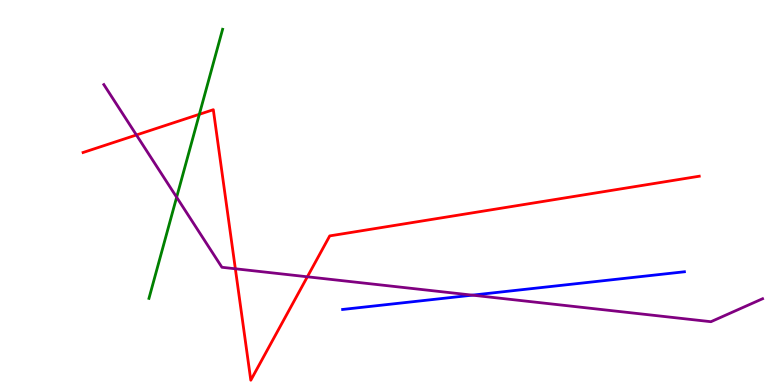[{'lines': ['blue', 'red'], 'intersections': []}, {'lines': ['green', 'red'], 'intersections': [{'x': 2.57, 'y': 7.03}]}, {'lines': ['purple', 'red'], 'intersections': [{'x': 1.76, 'y': 6.49}, {'x': 3.04, 'y': 3.02}, {'x': 3.97, 'y': 2.81}]}, {'lines': ['blue', 'green'], 'intersections': []}, {'lines': ['blue', 'purple'], 'intersections': [{'x': 6.1, 'y': 2.33}]}, {'lines': ['green', 'purple'], 'intersections': [{'x': 2.28, 'y': 4.88}]}]